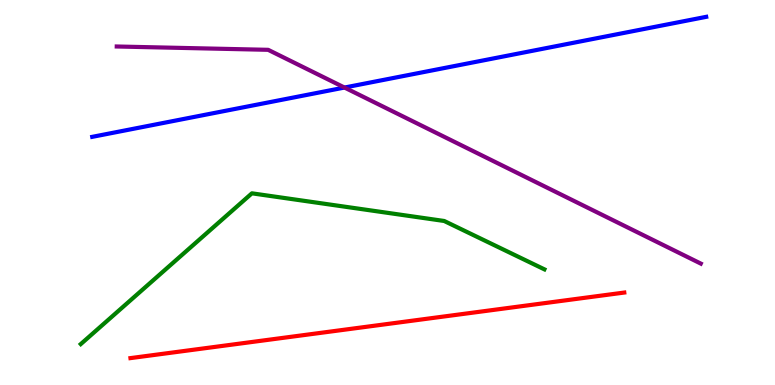[{'lines': ['blue', 'red'], 'intersections': []}, {'lines': ['green', 'red'], 'intersections': []}, {'lines': ['purple', 'red'], 'intersections': []}, {'lines': ['blue', 'green'], 'intersections': []}, {'lines': ['blue', 'purple'], 'intersections': [{'x': 4.45, 'y': 7.73}]}, {'lines': ['green', 'purple'], 'intersections': []}]